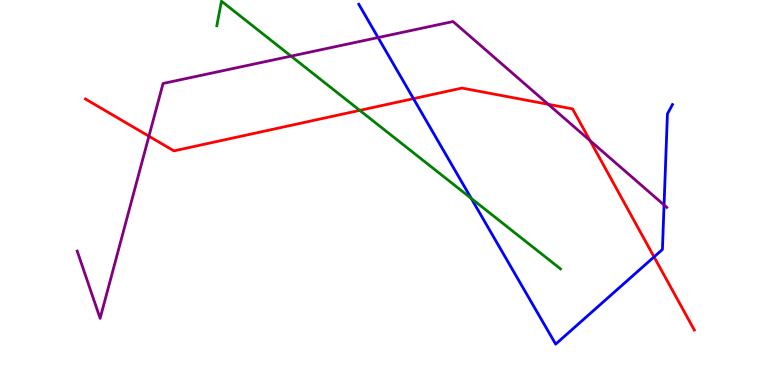[{'lines': ['blue', 'red'], 'intersections': [{'x': 5.33, 'y': 7.44}, {'x': 8.44, 'y': 3.33}]}, {'lines': ['green', 'red'], 'intersections': [{'x': 4.64, 'y': 7.13}]}, {'lines': ['purple', 'red'], 'intersections': [{'x': 1.92, 'y': 6.46}, {'x': 7.07, 'y': 7.29}, {'x': 7.61, 'y': 6.35}]}, {'lines': ['blue', 'green'], 'intersections': [{'x': 6.08, 'y': 4.85}]}, {'lines': ['blue', 'purple'], 'intersections': [{'x': 4.88, 'y': 9.02}, {'x': 8.57, 'y': 4.68}]}, {'lines': ['green', 'purple'], 'intersections': [{'x': 3.76, 'y': 8.54}]}]